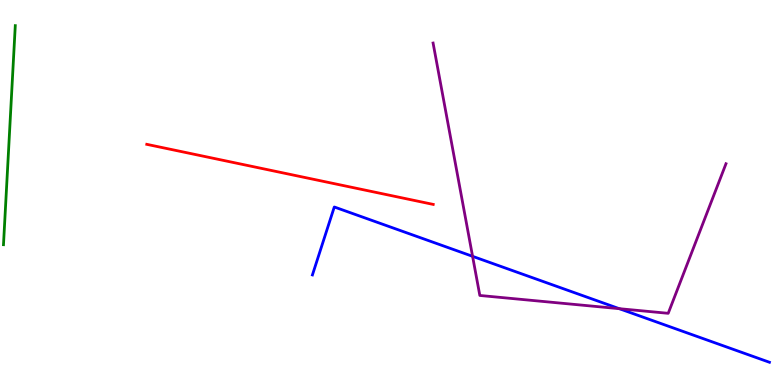[{'lines': ['blue', 'red'], 'intersections': []}, {'lines': ['green', 'red'], 'intersections': []}, {'lines': ['purple', 'red'], 'intersections': []}, {'lines': ['blue', 'green'], 'intersections': []}, {'lines': ['blue', 'purple'], 'intersections': [{'x': 6.1, 'y': 3.34}, {'x': 7.99, 'y': 1.98}]}, {'lines': ['green', 'purple'], 'intersections': []}]